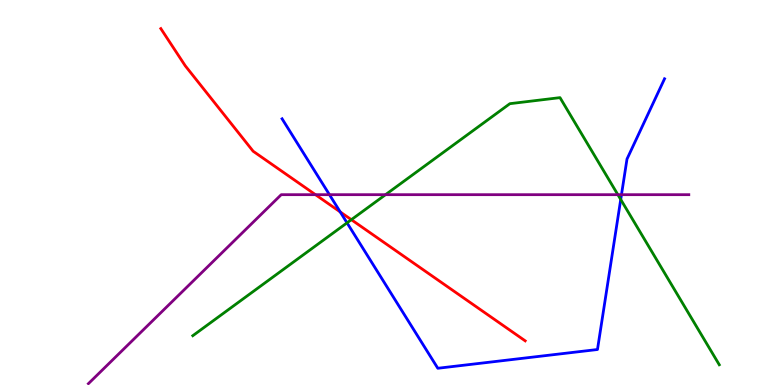[{'lines': ['blue', 'red'], 'intersections': [{'x': 4.39, 'y': 4.5}]}, {'lines': ['green', 'red'], 'intersections': [{'x': 4.53, 'y': 4.29}]}, {'lines': ['purple', 'red'], 'intersections': [{'x': 4.07, 'y': 4.94}]}, {'lines': ['blue', 'green'], 'intersections': [{'x': 4.48, 'y': 4.21}, {'x': 8.01, 'y': 4.82}]}, {'lines': ['blue', 'purple'], 'intersections': [{'x': 4.25, 'y': 4.94}, {'x': 8.02, 'y': 4.94}]}, {'lines': ['green', 'purple'], 'intersections': [{'x': 4.97, 'y': 4.94}, {'x': 7.97, 'y': 4.94}]}]